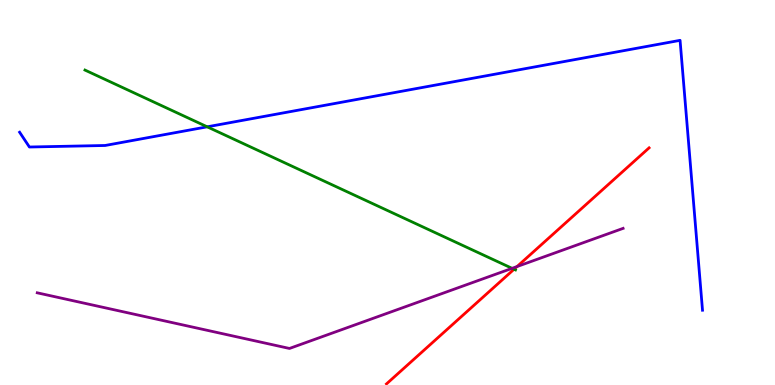[{'lines': ['blue', 'red'], 'intersections': []}, {'lines': ['green', 'red'], 'intersections': [{'x': 6.63, 'y': 3.01}]}, {'lines': ['purple', 'red'], 'intersections': [{'x': 6.67, 'y': 3.08}]}, {'lines': ['blue', 'green'], 'intersections': [{'x': 2.67, 'y': 6.71}]}, {'lines': ['blue', 'purple'], 'intersections': []}, {'lines': ['green', 'purple'], 'intersections': [{'x': 6.61, 'y': 3.03}]}]